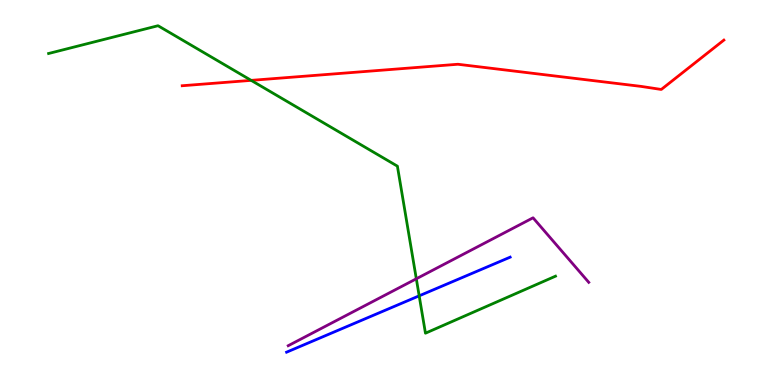[{'lines': ['blue', 'red'], 'intersections': []}, {'lines': ['green', 'red'], 'intersections': [{'x': 3.24, 'y': 7.91}]}, {'lines': ['purple', 'red'], 'intersections': []}, {'lines': ['blue', 'green'], 'intersections': [{'x': 5.41, 'y': 2.32}]}, {'lines': ['blue', 'purple'], 'intersections': []}, {'lines': ['green', 'purple'], 'intersections': [{'x': 5.37, 'y': 2.76}]}]